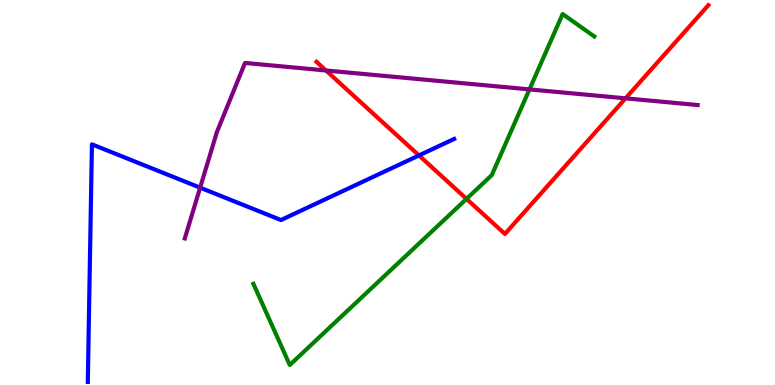[{'lines': ['blue', 'red'], 'intersections': [{'x': 5.41, 'y': 5.96}]}, {'lines': ['green', 'red'], 'intersections': [{'x': 6.02, 'y': 4.83}]}, {'lines': ['purple', 'red'], 'intersections': [{'x': 4.21, 'y': 8.17}, {'x': 8.07, 'y': 7.45}]}, {'lines': ['blue', 'green'], 'intersections': []}, {'lines': ['blue', 'purple'], 'intersections': [{'x': 2.58, 'y': 5.13}]}, {'lines': ['green', 'purple'], 'intersections': [{'x': 6.83, 'y': 7.68}]}]